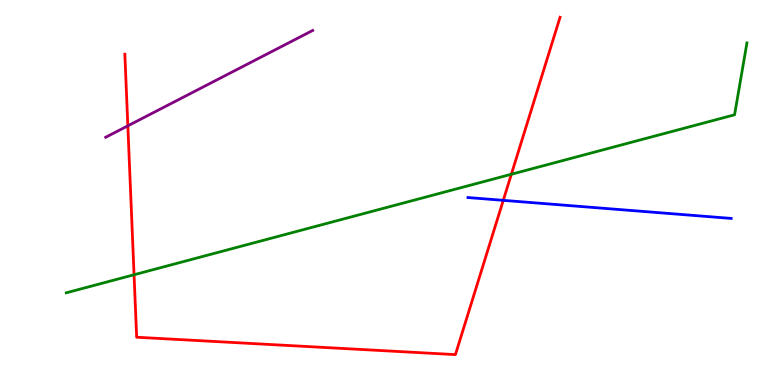[{'lines': ['blue', 'red'], 'intersections': [{'x': 6.49, 'y': 4.8}]}, {'lines': ['green', 'red'], 'intersections': [{'x': 1.73, 'y': 2.86}, {'x': 6.6, 'y': 5.47}]}, {'lines': ['purple', 'red'], 'intersections': [{'x': 1.65, 'y': 6.73}]}, {'lines': ['blue', 'green'], 'intersections': []}, {'lines': ['blue', 'purple'], 'intersections': []}, {'lines': ['green', 'purple'], 'intersections': []}]